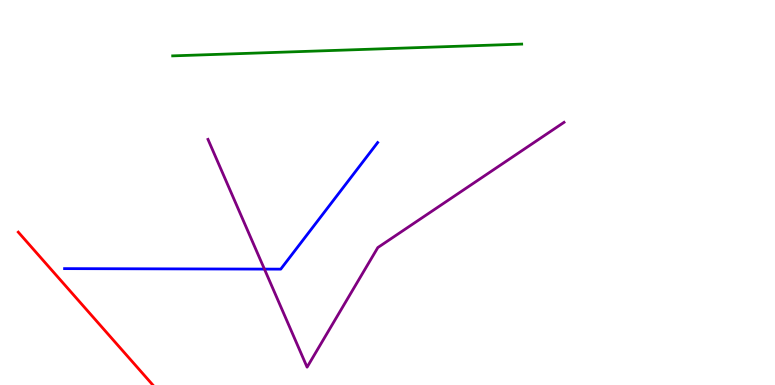[{'lines': ['blue', 'red'], 'intersections': []}, {'lines': ['green', 'red'], 'intersections': []}, {'lines': ['purple', 'red'], 'intersections': []}, {'lines': ['blue', 'green'], 'intersections': []}, {'lines': ['blue', 'purple'], 'intersections': [{'x': 3.41, 'y': 3.01}]}, {'lines': ['green', 'purple'], 'intersections': []}]